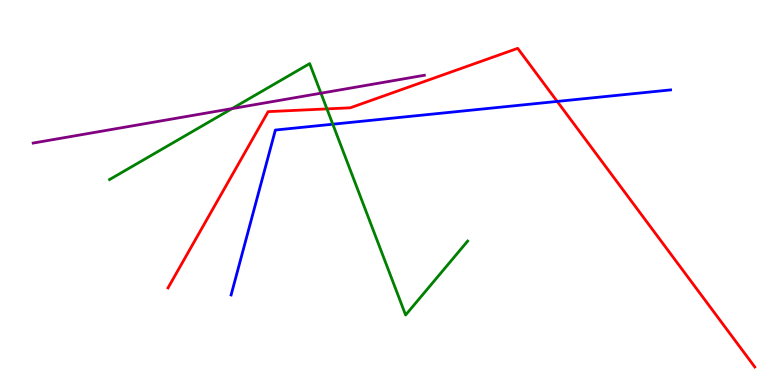[{'lines': ['blue', 'red'], 'intersections': [{'x': 7.19, 'y': 7.37}]}, {'lines': ['green', 'red'], 'intersections': [{'x': 4.22, 'y': 7.17}]}, {'lines': ['purple', 'red'], 'intersections': []}, {'lines': ['blue', 'green'], 'intersections': [{'x': 4.29, 'y': 6.77}]}, {'lines': ['blue', 'purple'], 'intersections': []}, {'lines': ['green', 'purple'], 'intersections': [{'x': 2.99, 'y': 7.18}, {'x': 4.14, 'y': 7.58}]}]